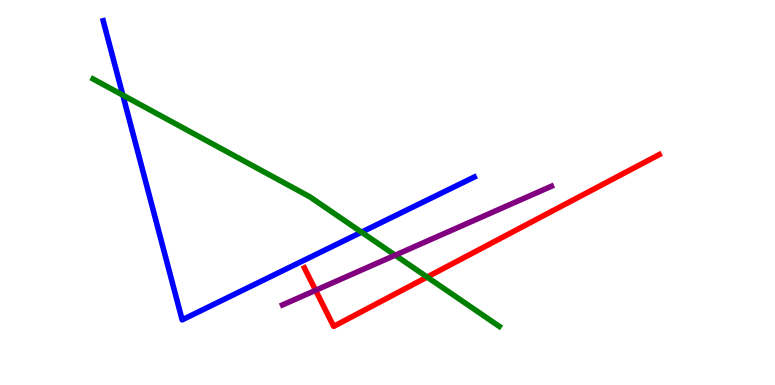[{'lines': ['blue', 'red'], 'intersections': []}, {'lines': ['green', 'red'], 'intersections': [{'x': 5.51, 'y': 2.8}]}, {'lines': ['purple', 'red'], 'intersections': [{'x': 4.07, 'y': 2.46}]}, {'lines': ['blue', 'green'], 'intersections': [{'x': 1.58, 'y': 7.53}, {'x': 4.66, 'y': 3.97}]}, {'lines': ['blue', 'purple'], 'intersections': []}, {'lines': ['green', 'purple'], 'intersections': [{'x': 5.1, 'y': 3.37}]}]